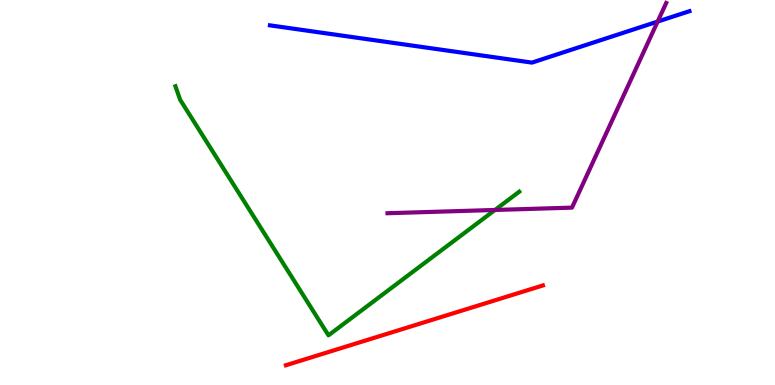[{'lines': ['blue', 'red'], 'intersections': []}, {'lines': ['green', 'red'], 'intersections': []}, {'lines': ['purple', 'red'], 'intersections': []}, {'lines': ['blue', 'green'], 'intersections': []}, {'lines': ['blue', 'purple'], 'intersections': [{'x': 8.49, 'y': 9.44}]}, {'lines': ['green', 'purple'], 'intersections': [{'x': 6.39, 'y': 4.55}]}]